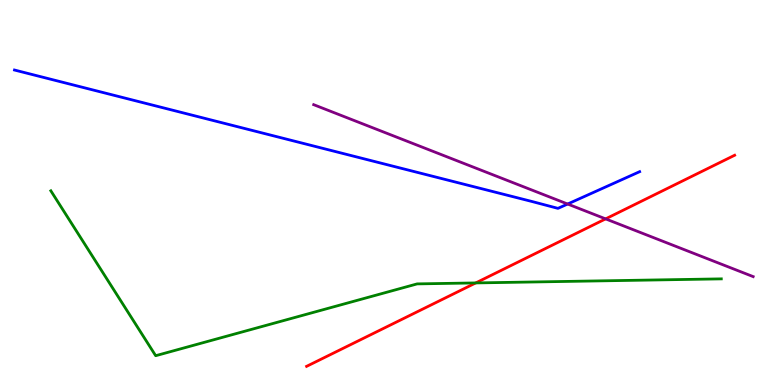[{'lines': ['blue', 'red'], 'intersections': []}, {'lines': ['green', 'red'], 'intersections': [{'x': 6.14, 'y': 2.65}]}, {'lines': ['purple', 'red'], 'intersections': [{'x': 7.81, 'y': 4.31}]}, {'lines': ['blue', 'green'], 'intersections': []}, {'lines': ['blue', 'purple'], 'intersections': [{'x': 7.32, 'y': 4.7}]}, {'lines': ['green', 'purple'], 'intersections': []}]